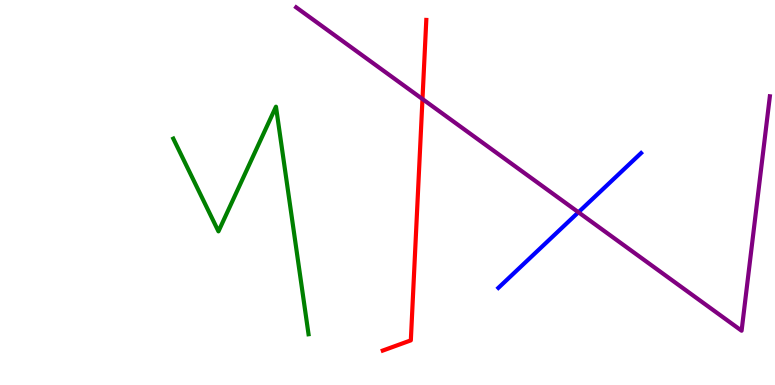[{'lines': ['blue', 'red'], 'intersections': []}, {'lines': ['green', 'red'], 'intersections': []}, {'lines': ['purple', 'red'], 'intersections': [{'x': 5.45, 'y': 7.43}]}, {'lines': ['blue', 'green'], 'intersections': []}, {'lines': ['blue', 'purple'], 'intersections': [{'x': 7.46, 'y': 4.49}]}, {'lines': ['green', 'purple'], 'intersections': []}]